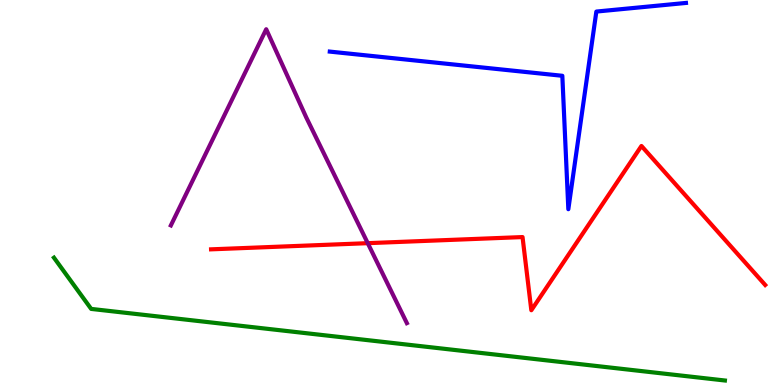[{'lines': ['blue', 'red'], 'intersections': []}, {'lines': ['green', 'red'], 'intersections': []}, {'lines': ['purple', 'red'], 'intersections': [{'x': 4.75, 'y': 3.68}]}, {'lines': ['blue', 'green'], 'intersections': []}, {'lines': ['blue', 'purple'], 'intersections': []}, {'lines': ['green', 'purple'], 'intersections': []}]